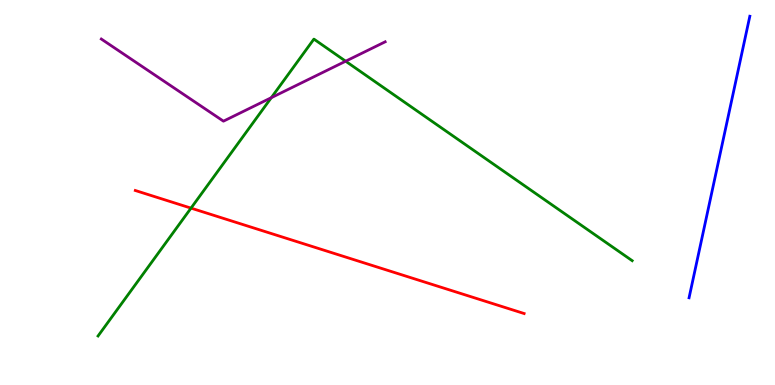[{'lines': ['blue', 'red'], 'intersections': []}, {'lines': ['green', 'red'], 'intersections': [{'x': 2.46, 'y': 4.59}]}, {'lines': ['purple', 'red'], 'intersections': []}, {'lines': ['blue', 'green'], 'intersections': []}, {'lines': ['blue', 'purple'], 'intersections': []}, {'lines': ['green', 'purple'], 'intersections': [{'x': 3.5, 'y': 7.46}, {'x': 4.46, 'y': 8.41}]}]